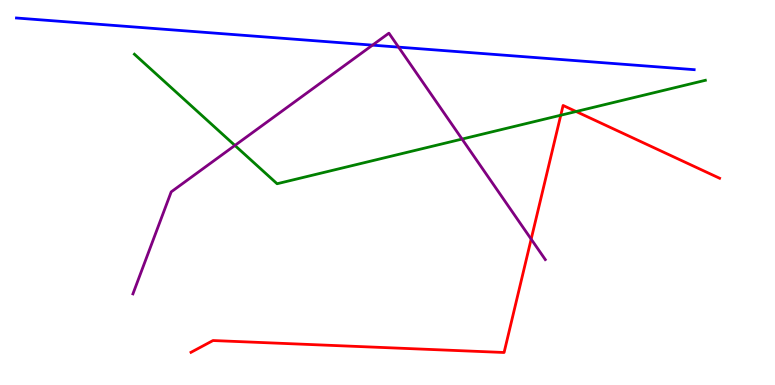[{'lines': ['blue', 'red'], 'intersections': []}, {'lines': ['green', 'red'], 'intersections': [{'x': 7.24, 'y': 7.01}, {'x': 7.43, 'y': 7.1}]}, {'lines': ['purple', 'red'], 'intersections': [{'x': 6.85, 'y': 3.79}]}, {'lines': ['blue', 'green'], 'intersections': []}, {'lines': ['blue', 'purple'], 'intersections': [{'x': 4.81, 'y': 8.83}, {'x': 5.14, 'y': 8.78}]}, {'lines': ['green', 'purple'], 'intersections': [{'x': 3.03, 'y': 6.22}, {'x': 5.96, 'y': 6.39}]}]